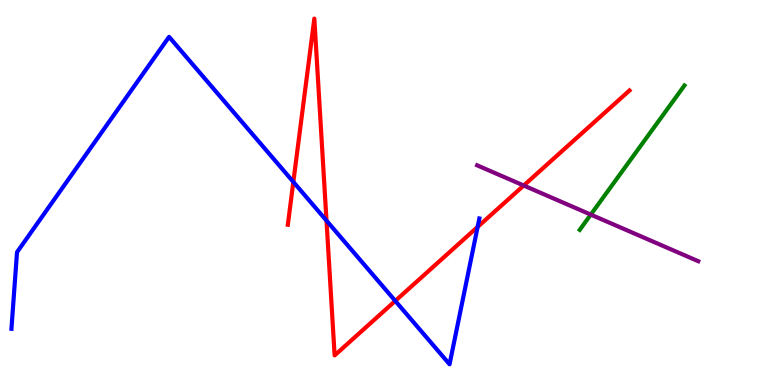[{'lines': ['blue', 'red'], 'intersections': [{'x': 3.78, 'y': 5.28}, {'x': 4.21, 'y': 4.27}, {'x': 5.1, 'y': 2.18}, {'x': 6.16, 'y': 4.11}]}, {'lines': ['green', 'red'], 'intersections': []}, {'lines': ['purple', 'red'], 'intersections': [{'x': 6.76, 'y': 5.18}]}, {'lines': ['blue', 'green'], 'intersections': []}, {'lines': ['blue', 'purple'], 'intersections': []}, {'lines': ['green', 'purple'], 'intersections': [{'x': 7.62, 'y': 4.43}]}]